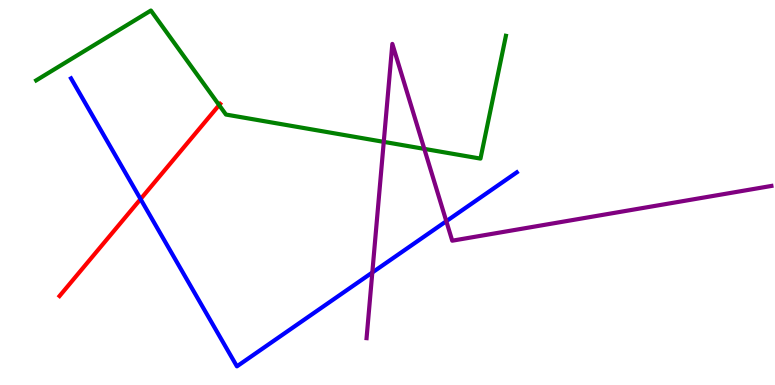[{'lines': ['blue', 'red'], 'intersections': [{'x': 1.81, 'y': 4.83}]}, {'lines': ['green', 'red'], 'intersections': [{'x': 2.83, 'y': 7.27}]}, {'lines': ['purple', 'red'], 'intersections': []}, {'lines': ['blue', 'green'], 'intersections': []}, {'lines': ['blue', 'purple'], 'intersections': [{'x': 4.8, 'y': 2.92}, {'x': 5.76, 'y': 4.25}]}, {'lines': ['green', 'purple'], 'intersections': [{'x': 4.95, 'y': 6.32}, {'x': 5.47, 'y': 6.13}]}]